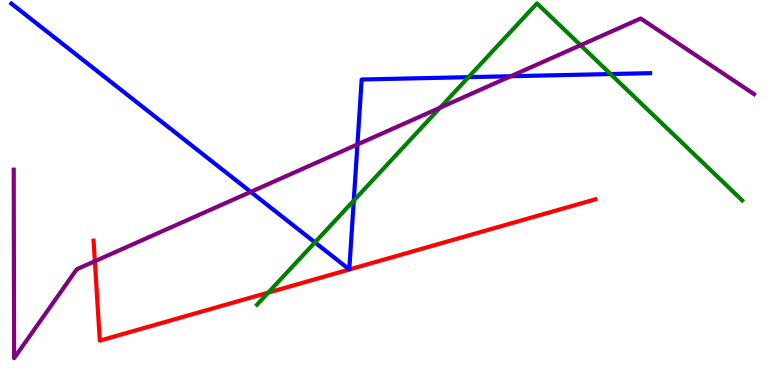[{'lines': ['blue', 'red'], 'intersections': []}, {'lines': ['green', 'red'], 'intersections': [{'x': 3.46, 'y': 2.4}]}, {'lines': ['purple', 'red'], 'intersections': [{'x': 1.22, 'y': 3.22}]}, {'lines': ['blue', 'green'], 'intersections': [{'x': 4.06, 'y': 3.7}, {'x': 4.56, 'y': 4.79}, {'x': 6.04, 'y': 8.0}, {'x': 7.88, 'y': 8.08}]}, {'lines': ['blue', 'purple'], 'intersections': [{'x': 3.24, 'y': 5.02}, {'x': 4.61, 'y': 6.25}, {'x': 6.59, 'y': 8.02}]}, {'lines': ['green', 'purple'], 'intersections': [{'x': 5.68, 'y': 7.2}, {'x': 7.49, 'y': 8.83}]}]